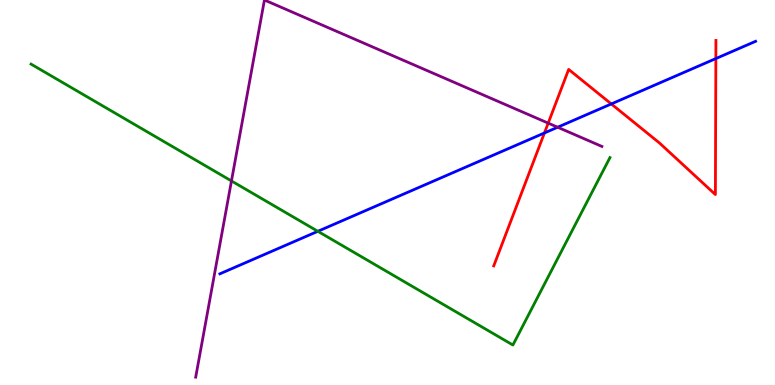[{'lines': ['blue', 'red'], 'intersections': [{'x': 7.03, 'y': 6.55}, {'x': 7.89, 'y': 7.3}, {'x': 9.24, 'y': 8.48}]}, {'lines': ['green', 'red'], 'intersections': []}, {'lines': ['purple', 'red'], 'intersections': [{'x': 7.07, 'y': 6.8}]}, {'lines': ['blue', 'green'], 'intersections': [{'x': 4.1, 'y': 3.99}]}, {'lines': ['blue', 'purple'], 'intersections': [{'x': 7.2, 'y': 6.7}]}, {'lines': ['green', 'purple'], 'intersections': [{'x': 2.99, 'y': 5.3}]}]